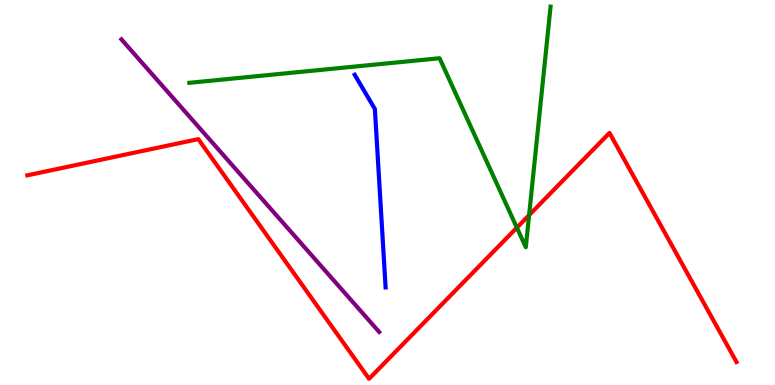[{'lines': ['blue', 'red'], 'intersections': []}, {'lines': ['green', 'red'], 'intersections': [{'x': 6.67, 'y': 4.09}, {'x': 6.83, 'y': 4.41}]}, {'lines': ['purple', 'red'], 'intersections': []}, {'lines': ['blue', 'green'], 'intersections': []}, {'lines': ['blue', 'purple'], 'intersections': []}, {'lines': ['green', 'purple'], 'intersections': []}]